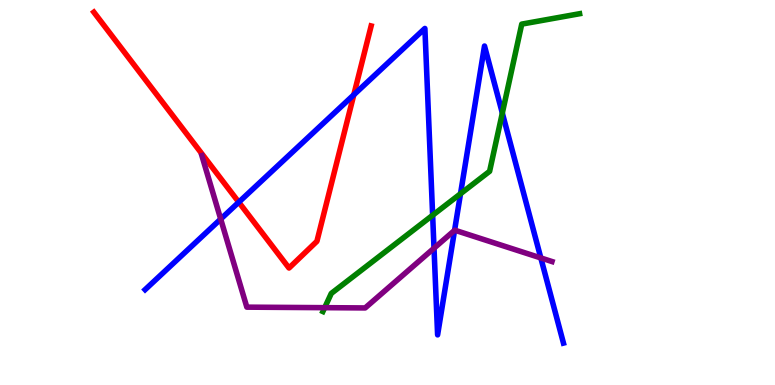[{'lines': ['blue', 'red'], 'intersections': [{'x': 3.08, 'y': 4.75}, {'x': 4.57, 'y': 7.54}]}, {'lines': ['green', 'red'], 'intersections': []}, {'lines': ['purple', 'red'], 'intersections': []}, {'lines': ['blue', 'green'], 'intersections': [{'x': 5.58, 'y': 4.41}, {'x': 5.94, 'y': 4.97}, {'x': 6.48, 'y': 7.06}]}, {'lines': ['blue', 'purple'], 'intersections': [{'x': 2.85, 'y': 4.31}, {'x': 5.6, 'y': 3.55}, {'x': 5.87, 'y': 4.02}, {'x': 6.98, 'y': 3.3}]}, {'lines': ['green', 'purple'], 'intersections': [{'x': 4.19, 'y': 2.01}]}]